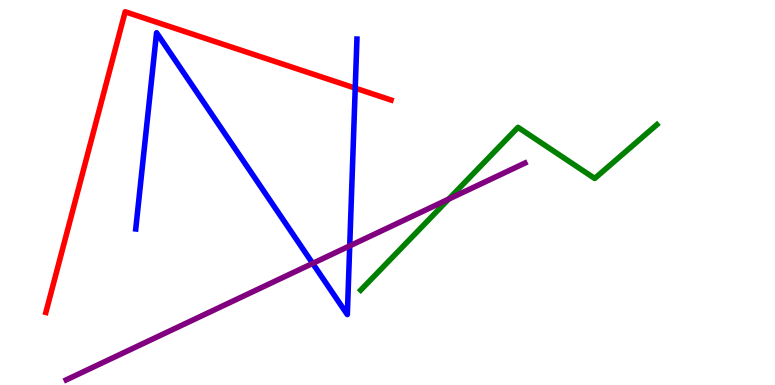[{'lines': ['blue', 'red'], 'intersections': [{'x': 4.58, 'y': 7.71}]}, {'lines': ['green', 'red'], 'intersections': []}, {'lines': ['purple', 'red'], 'intersections': []}, {'lines': ['blue', 'green'], 'intersections': []}, {'lines': ['blue', 'purple'], 'intersections': [{'x': 4.03, 'y': 3.16}, {'x': 4.51, 'y': 3.61}]}, {'lines': ['green', 'purple'], 'intersections': [{'x': 5.79, 'y': 4.83}]}]